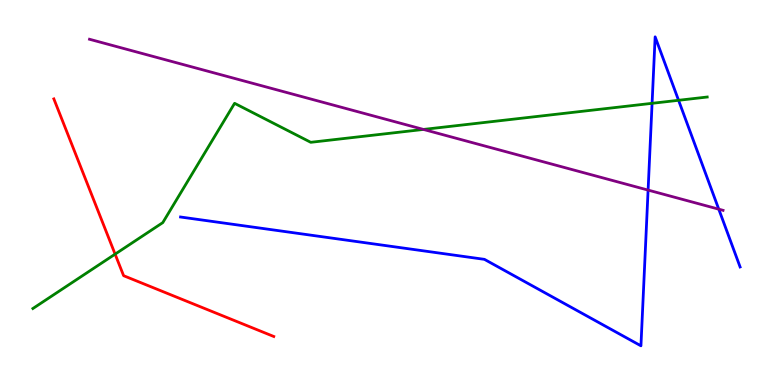[{'lines': ['blue', 'red'], 'intersections': []}, {'lines': ['green', 'red'], 'intersections': [{'x': 1.49, 'y': 3.4}]}, {'lines': ['purple', 'red'], 'intersections': []}, {'lines': ['blue', 'green'], 'intersections': [{'x': 8.41, 'y': 7.32}, {'x': 8.76, 'y': 7.4}]}, {'lines': ['blue', 'purple'], 'intersections': [{'x': 8.36, 'y': 5.06}, {'x': 9.27, 'y': 4.57}]}, {'lines': ['green', 'purple'], 'intersections': [{'x': 5.46, 'y': 6.64}]}]